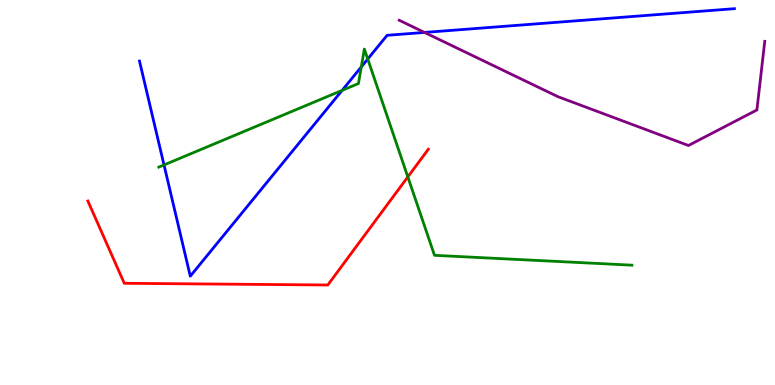[{'lines': ['blue', 'red'], 'intersections': []}, {'lines': ['green', 'red'], 'intersections': [{'x': 5.26, 'y': 5.41}]}, {'lines': ['purple', 'red'], 'intersections': []}, {'lines': ['blue', 'green'], 'intersections': [{'x': 2.12, 'y': 5.72}, {'x': 4.41, 'y': 7.65}, {'x': 4.66, 'y': 8.26}, {'x': 4.74, 'y': 8.47}]}, {'lines': ['blue', 'purple'], 'intersections': [{'x': 5.48, 'y': 9.16}]}, {'lines': ['green', 'purple'], 'intersections': []}]